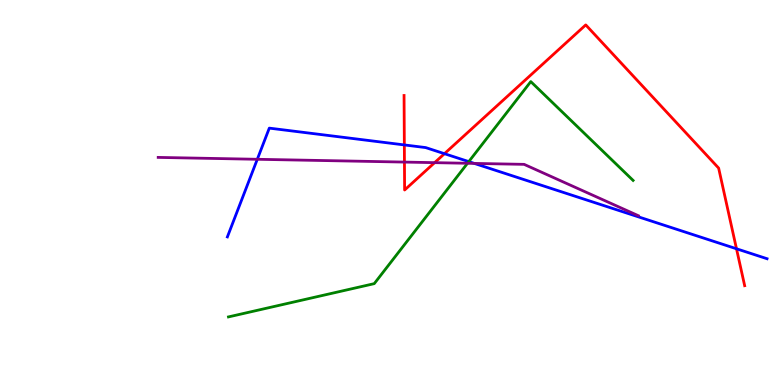[{'lines': ['blue', 'red'], 'intersections': [{'x': 5.22, 'y': 6.24}, {'x': 5.73, 'y': 6.01}, {'x': 9.5, 'y': 3.54}]}, {'lines': ['green', 'red'], 'intersections': []}, {'lines': ['purple', 'red'], 'intersections': [{'x': 5.22, 'y': 5.79}, {'x': 5.61, 'y': 5.78}]}, {'lines': ['blue', 'green'], 'intersections': [{'x': 6.05, 'y': 5.8}]}, {'lines': ['blue', 'purple'], 'intersections': [{'x': 3.32, 'y': 5.86}, {'x': 6.12, 'y': 5.76}]}, {'lines': ['green', 'purple'], 'intersections': [{'x': 6.03, 'y': 5.76}]}]